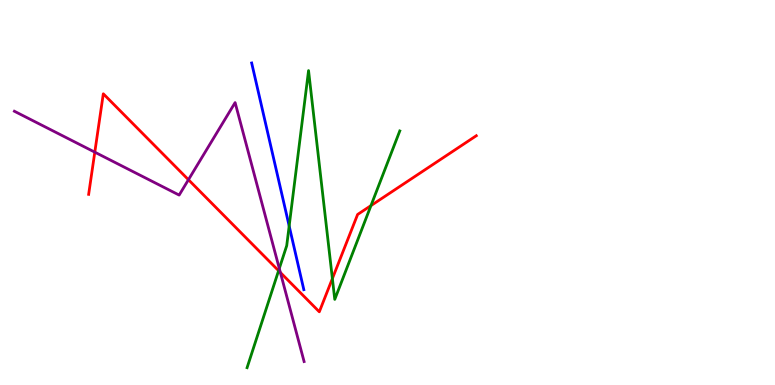[{'lines': ['blue', 'red'], 'intersections': []}, {'lines': ['green', 'red'], 'intersections': [{'x': 3.59, 'y': 2.97}, {'x': 4.29, 'y': 2.76}, {'x': 4.79, 'y': 4.66}]}, {'lines': ['purple', 'red'], 'intersections': [{'x': 1.22, 'y': 6.05}, {'x': 2.43, 'y': 5.33}, {'x': 3.62, 'y': 2.92}]}, {'lines': ['blue', 'green'], 'intersections': [{'x': 3.73, 'y': 4.13}]}, {'lines': ['blue', 'purple'], 'intersections': []}, {'lines': ['green', 'purple'], 'intersections': [{'x': 3.6, 'y': 3.03}]}]